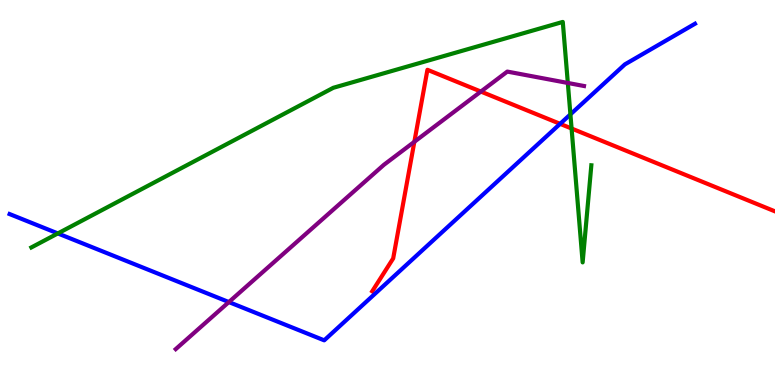[{'lines': ['blue', 'red'], 'intersections': [{'x': 7.23, 'y': 6.78}]}, {'lines': ['green', 'red'], 'intersections': [{'x': 7.38, 'y': 6.66}]}, {'lines': ['purple', 'red'], 'intersections': [{'x': 5.35, 'y': 6.32}, {'x': 6.2, 'y': 7.62}]}, {'lines': ['blue', 'green'], 'intersections': [{'x': 0.746, 'y': 3.94}, {'x': 7.36, 'y': 7.03}]}, {'lines': ['blue', 'purple'], 'intersections': [{'x': 2.95, 'y': 2.15}]}, {'lines': ['green', 'purple'], 'intersections': [{'x': 7.33, 'y': 7.85}]}]